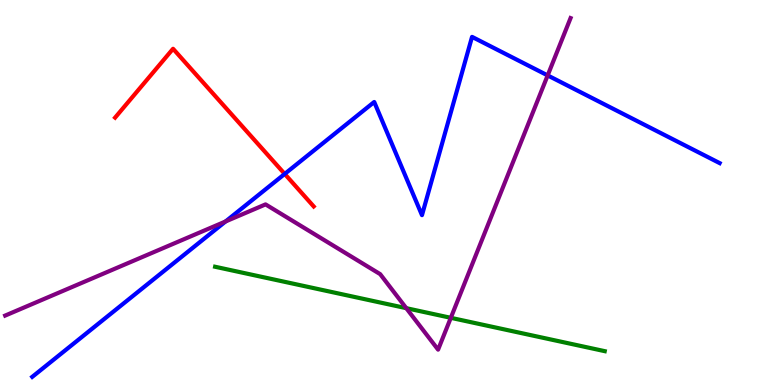[{'lines': ['blue', 'red'], 'intersections': [{'x': 3.67, 'y': 5.48}]}, {'lines': ['green', 'red'], 'intersections': []}, {'lines': ['purple', 'red'], 'intersections': []}, {'lines': ['blue', 'green'], 'intersections': []}, {'lines': ['blue', 'purple'], 'intersections': [{'x': 2.91, 'y': 4.25}, {'x': 7.07, 'y': 8.04}]}, {'lines': ['green', 'purple'], 'intersections': [{'x': 5.24, 'y': 2.0}, {'x': 5.82, 'y': 1.75}]}]